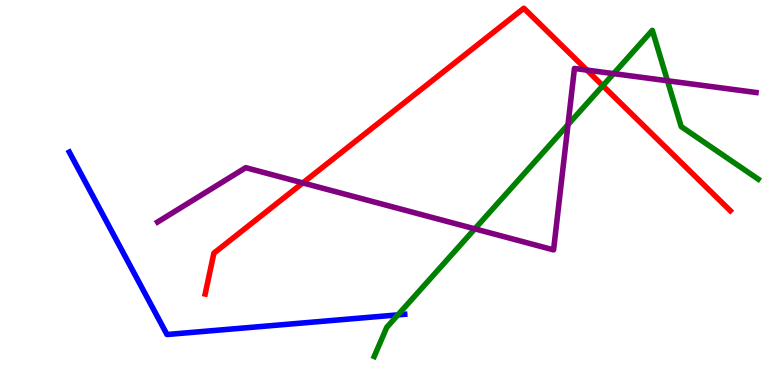[{'lines': ['blue', 'red'], 'intersections': []}, {'lines': ['green', 'red'], 'intersections': [{'x': 7.78, 'y': 7.77}]}, {'lines': ['purple', 'red'], 'intersections': [{'x': 3.91, 'y': 5.25}, {'x': 7.57, 'y': 8.18}]}, {'lines': ['blue', 'green'], 'intersections': [{'x': 5.13, 'y': 1.82}]}, {'lines': ['blue', 'purple'], 'intersections': []}, {'lines': ['green', 'purple'], 'intersections': [{'x': 6.13, 'y': 4.06}, {'x': 7.33, 'y': 6.76}, {'x': 7.92, 'y': 8.09}, {'x': 8.61, 'y': 7.9}]}]